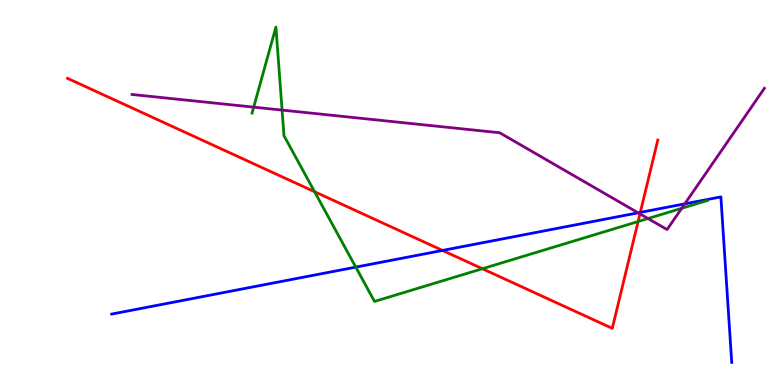[{'lines': ['blue', 'red'], 'intersections': [{'x': 5.71, 'y': 3.5}, {'x': 8.26, 'y': 4.48}]}, {'lines': ['green', 'red'], 'intersections': [{'x': 4.06, 'y': 5.02}, {'x': 6.22, 'y': 3.02}, {'x': 8.23, 'y': 4.25}]}, {'lines': ['purple', 'red'], 'intersections': [{'x': 8.26, 'y': 4.45}]}, {'lines': ['blue', 'green'], 'intersections': [{'x': 4.59, 'y': 3.06}]}, {'lines': ['blue', 'purple'], 'intersections': [{'x': 8.23, 'y': 4.47}, {'x': 8.84, 'y': 4.71}]}, {'lines': ['green', 'purple'], 'intersections': [{'x': 3.27, 'y': 7.22}, {'x': 3.64, 'y': 7.14}, {'x': 8.36, 'y': 4.32}, {'x': 8.8, 'y': 4.59}]}]